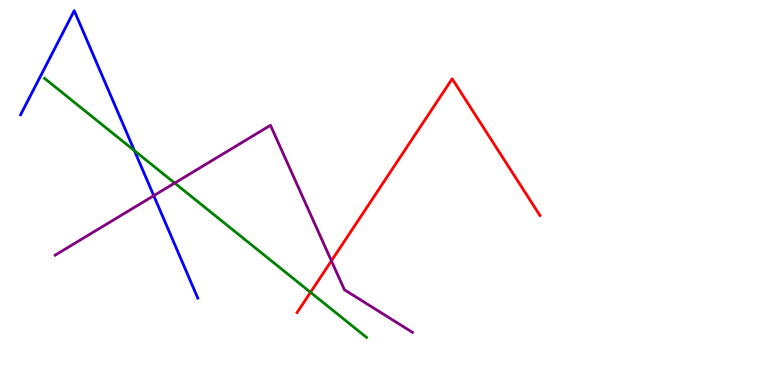[{'lines': ['blue', 'red'], 'intersections': []}, {'lines': ['green', 'red'], 'intersections': [{'x': 4.01, 'y': 2.41}]}, {'lines': ['purple', 'red'], 'intersections': [{'x': 4.28, 'y': 3.22}]}, {'lines': ['blue', 'green'], 'intersections': [{'x': 1.73, 'y': 6.09}]}, {'lines': ['blue', 'purple'], 'intersections': [{'x': 1.98, 'y': 4.92}]}, {'lines': ['green', 'purple'], 'intersections': [{'x': 2.25, 'y': 5.25}]}]